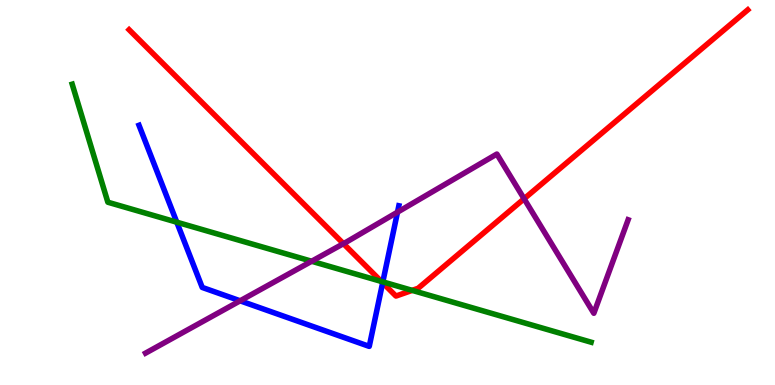[{'lines': ['blue', 'red'], 'intersections': [{'x': 4.94, 'y': 2.66}]}, {'lines': ['green', 'red'], 'intersections': [{'x': 4.92, 'y': 2.69}, {'x': 5.32, 'y': 2.46}]}, {'lines': ['purple', 'red'], 'intersections': [{'x': 4.43, 'y': 3.67}, {'x': 6.76, 'y': 4.84}]}, {'lines': ['blue', 'green'], 'intersections': [{'x': 2.28, 'y': 4.23}, {'x': 4.94, 'y': 2.68}]}, {'lines': ['blue', 'purple'], 'intersections': [{'x': 3.1, 'y': 2.19}, {'x': 5.13, 'y': 4.49}]}, {'lines': ['green', 'purple'], 'intersections': [{'x': 4.02, 'y': 3.21}]}]